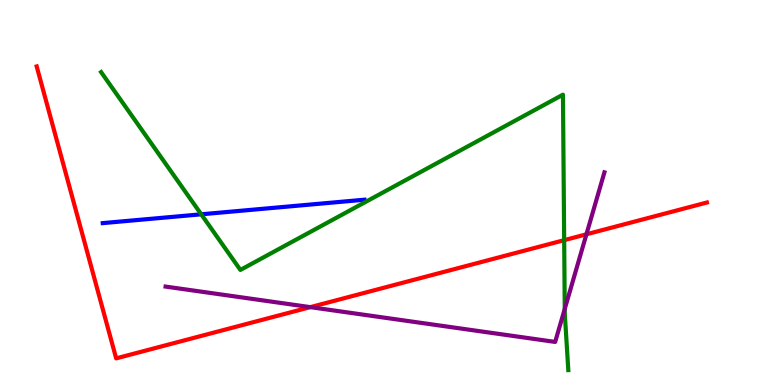[{'lines': ['blue', 'red'], 'intersections': []}, {'lines': ['green', 'red'], 'intersections': [{'x': 7.28, 'y': 3.76}]}, {'lines': ['purple', 'red'], 'intersections': [{'x': 4.0, 'y': 2.02}, {'x': 7.57, 'y': 3.91}]}, {'lines': ['blue', 'green'], 'intersections': [{'x': 2.6, 'y': 4.43}]}, {'lines': ['blue', 'purple'], 'intersections': []}, {'lines': ['green', 'purple'], 'intersections': [{'x': 7.29, 'y': 1.97}]}]